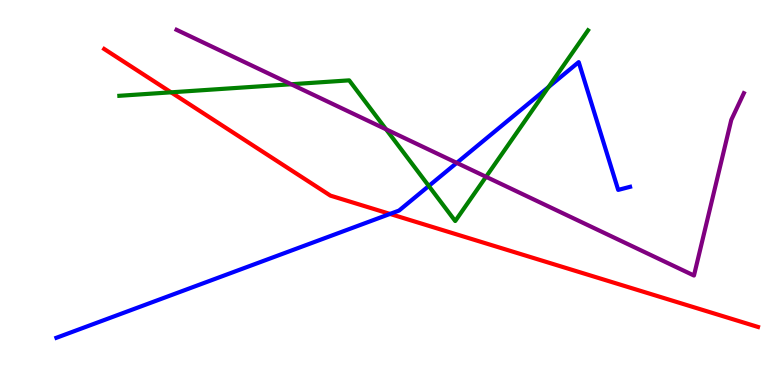[{'lines': ['blue', 'red'], 'intersections': [{'x': 5.03, 'y': 4.44}]}, {'lines': ['green', 'red'], 'intersections': [{'x': 2.21, 'y': 7.6}]}, {'lines': ['purple', 'red'], 'intersections': []}, {'lines': ['blue', 'green'], 'intersections': [{'x': 5.53, 'y': 5.17}, {'x': 7.08, 'y': 7.74}]}, {'lines': ['blue', 'purple'], 'intersections': [{'x': 5.89, 'y': 5.77}]}, {'lines': ['green', 'purple'], 'intersections': [{'x': 3.76, 'y': 7.81}, {'x': 4.98, 'y': 6.64}, {'x': 6.27, 'y': 5.41}]}]